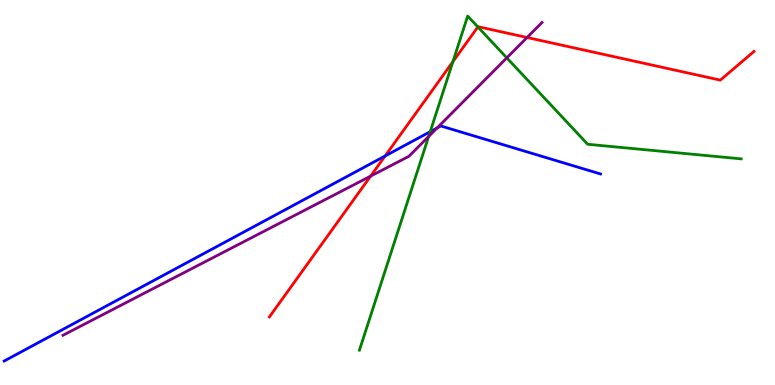[{'lines': ['blue', 'red'], 'intersections': [{'x': 4.97, 'y': 5.95}]}, {'lines': ['green', 'red'], 'intersections': [{'x': 5.84, 'y': 8.4}, {'x': 6.17, 'y': 9.3}]}, {'lines': ['purple', 'red'], 'intersections': [{'x': 4.78, 'y': 5.43}, {'x': 6.8, 'y': 9.03}]}, {'lines': ['blue', 'green'], 'intersections': [{'x': 5.55, 'y': 6.58}]}, {'lines': ['blue', 'purple'], 'intersections': [{'x': 5.64, 'y': 6.68}]}, {'lines': ['green', 'purple'], 'intersections': [{'x': 5.53, 'y': 6.46}, {'x': 6.54, 'y': 8.5}]}]